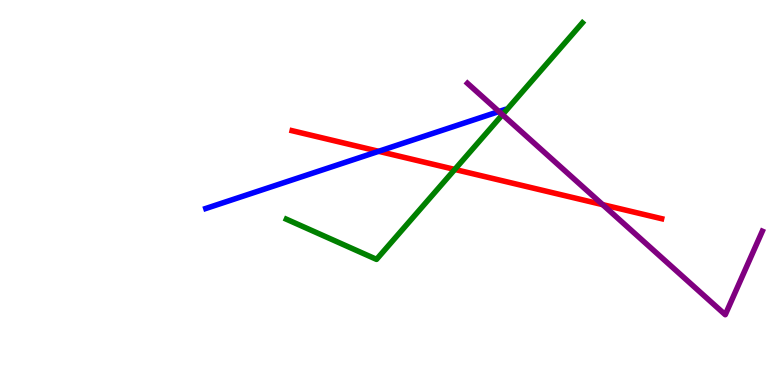[{'lines': ['blue', 'red'], 'intersections': [{'x': 4.89, 'y': 6.07}]}, {'lines': ['green', 'red'], 'intersections': [{'x': 5.87, 'y': 5.6}]}, {'lines': ['purple', 'red'], 'intersections': [{'x': 7.78, 'y': 4.68}]}, {'lines': ['blue', 'green'], 'intersections': []}, {'lines': ['blue', 'purple'], 'intersections': [{'x': 6.44, 'y': 7.1}]}, {'lines': ['green', 'purple'], 'intersections': [{'x': 6.48, 'y': 7.02}]}]